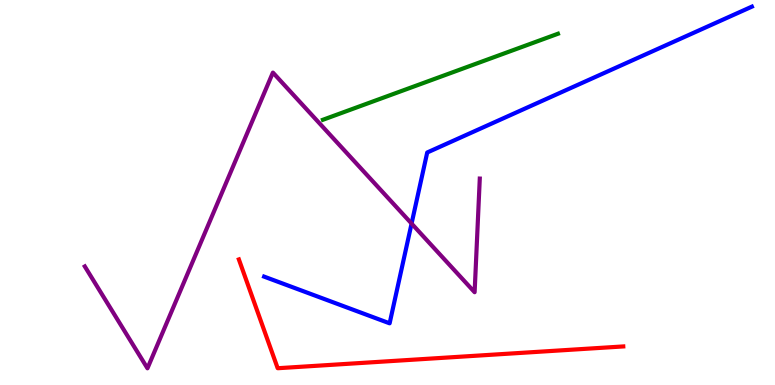[{'lines': ['blue', 'red'], 'intersections': []}, {'lines': ['green', 'red'], 'intersections': []}, {'lines': ['purple', 'red'], 'intersections': []}, {'lines': ['blue', 'green'], 'intersections': []}, {'lines': ['blue', 'purple'], 'intersections': [{'x': 5.31, 'y': 4.19}]}, {'lines': ['green', 'purple'], 'intersections': []}]